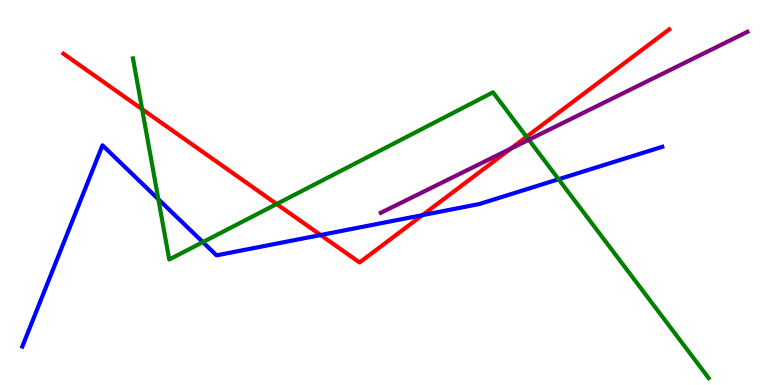[{'lines': ['blue', 'red'], 'intersections': [{'x': 4.14, 'y': 3.9}, {'x': 5.45, 'y': 4.41}]}, {'lines': ['green', 'red'], 'intersections': [{'x': 1.83, 'y': 7.16}, {'x': 3.57, 'y': 4.7}, {'x': 6.79, 'y': 6.45}]}, {'lines': ['purple', 'red'], 'intersections': [{'x': 6.59, 'y': 6.14}]}, {'lines': ['blue', 'green'], 'intersections': [{'x': 2.04, 'y': 4.83}, {'x': 2.62, 'y': 3.71}, {'x': 7.21, 'y': 5.34}]}, {'lines': ['blue', 'purple'], 'intersections': []}, {'lines': ['green', 'purple'], 'intersections': [{'x': 6.82, 'y': 6.37}]}]